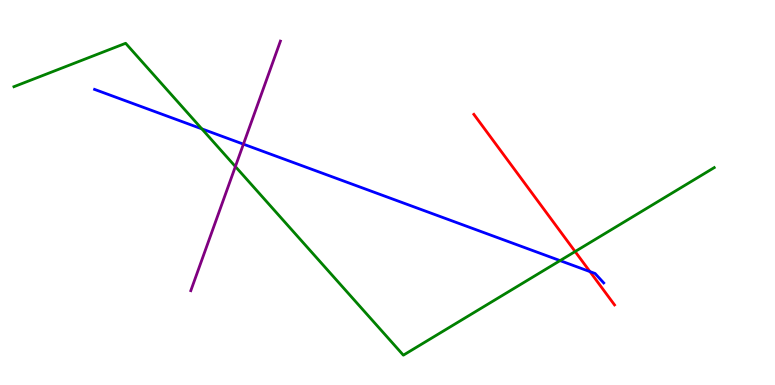[{'lines': ['blue', 'red'], 'intersections': [{'x': 7.61, 'y': 2.95}]}, {'lines': ['green', 'red'], 'intersections': [{'x': 7.42, 'y': 3.47}]}, {'lines': ['purple', 'red'], 'intersections': []}, {'lines': ['blue', 'green'], 'intersections': [{'x': 2.6, 'y': 6.65}, {'x': 7.23, 'y': 3.23}]}, {'lines': ['blue', 'purple'], 'intersections': [{'x': 3.14, 'y': 6.26}]}, {'lines': ['green', 'purple'], 'intersections': [{'x': 3.04, 'y': 5.67}]}]